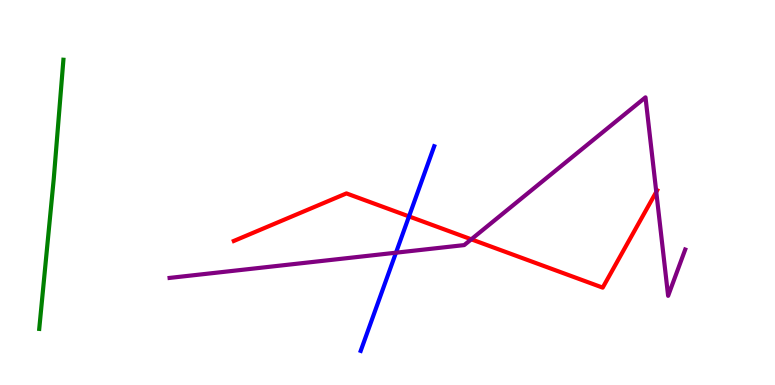[{'lines': ['blue', 'red'], 'intersections': [{'x': 5.28, 'y': 4.38}]}, {'lines': ['green', 'red'], 'intersections': []}, {'lines': ['purple', 'red'], 'intersections': [{'x': 6.08, 'y': 3.78}, {'x': 8.47, 'y': 5.02}]}, {'lines': ['blue', 'green'], 'intersections': []}, {'lines': ['blue', 'purple'], 'intersections': [{'x': 5.11, 'y': 3.44}]}, {'lines': ['green', 'purple'], 'intersections': []}]